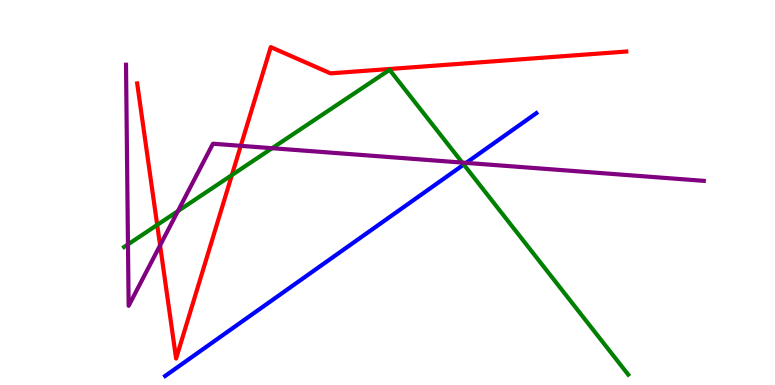[{'lines': ['blue', 'red'], 'intersections': []}, {'lines': ['green', 'red'], 'intersections': [{'x': 2.03, 'y': 4.16}, {'x': 2.99, 'y': 5.45}]}, {'lines': ['purple', 'red'], 'intersections': [{'x': 2.07, 'y': 3.63}, {'x': 3.11, 'y': 6.21}]}, {'lines': ['blue', 'green'], 'intersections': [{'x': 5.98, 'y': 5.73}]}, {'lines': ['blue', 'purple'], 'intersections': [{'x': 6.01, 'y': 5.77}]}, {'lines': ['green', 'purple'], 'intersections': [{'x': 1.65, 'y': 3.65}, {'x': 2.3, 'y': 4.52}, {'x': 3.51, 'y': 6.15}, {'x': 5.96, 'y': 5.78}]}]